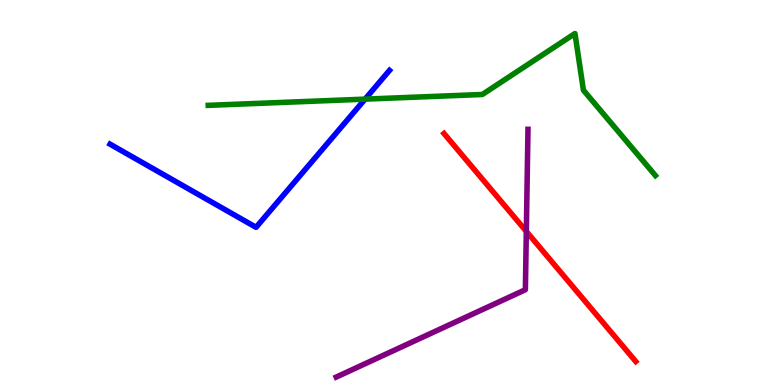[{'lines': ['blue', 'red'], 'intersections': []}, {'lines': ['green', 'red'], 'intersections': []}, {'lines': ['purple', 'red'], 'intersections': [{'x': 6.79, 'y': 3.99}]}, {'lines': ['blue', 'green'], 'intersections': [{'x': 4.71, 'y': 7.43}]}, {'lines': ['blue', 'purple'], 'intersections': []}, {'lines': ['green', 'purple'], 'intersections': []}]